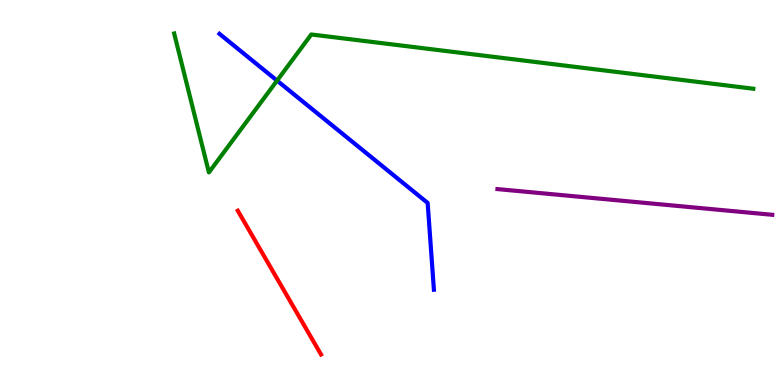[{'lines': ['blue', 'red'], 'intersections': []}, {'lines': ['green', 'red'], 'intersections': []}, {'lines': ['purple', 'red'], 'intersections': []}, {'lines': ['blue', 'green'], 'intersections': [{'x': 3.57, 'y': 7.91}]}, {'lines': ['blue', 'purple'], 'intersections': []}, {'lines': ['green', 'purple'], 'intersections': []}]